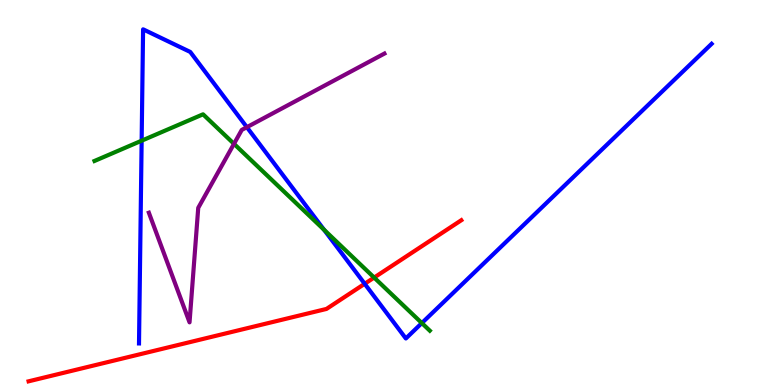[{'lines': ['blue', 'red'], 'intersections': [{'x': 4.71, 'y': 2.63}]}, {'lines': ['green', 'red'], 'intersections': [{'x': 4.83, 'y': 2.79}]}, {'lines': ['purple', 'red'], 'intersections': []}, {'lines': ['blue', 'green'], 'intersections': [{'x': 1.83, 'y': 6.35}, {'x': 4.18, 'y': 4.03}, {'x': 5.44, 'y': 1.61}]}, {'lines': ['blue', 'purple'], 'intersections': [{'x': 3.19, 'y': 6.7}]}, {'lines': ['green', 'purple'], 'intersections': [{'x': 3.02, 'y': 6.26}]}]